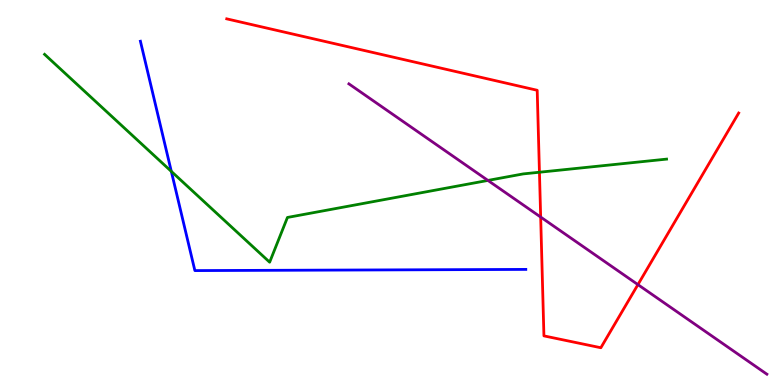[{'lines': ['blue', 'red'], 'intersections': []}, {'lines': ['green', 'red'], 'intersections': [{'x': 6.96, 'y': 5.53}]}, {'lines': ['purple', 'red'], 'intersections': [{'x': 6.98, 'y': 4.36}, {'x': 8.23, 'y': 2.61}]}, {'lines': ['blue', 'green'], 'intersections': [{'x': 2.21, 'y': 5.55}]}, {'lines': ['blue', 'purple'], 'intersections': []}, {'lines': ['green', 'purple'], 'intersections': [{'x': 6.3, 'y': 5.31}]}]